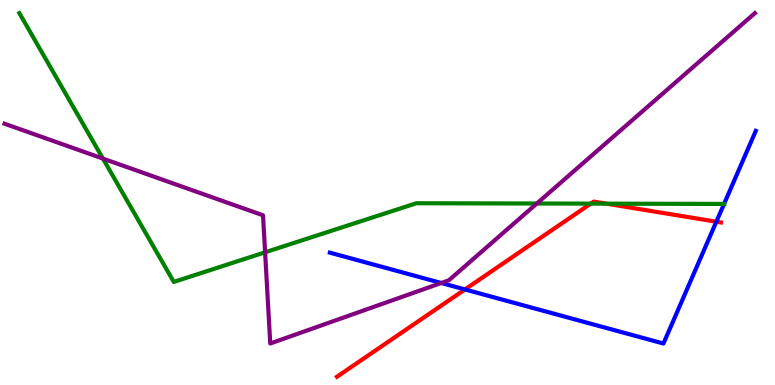[{'lines': ['blue', 'red'], 'intersections': [{'x': 6.0, 'y': 2.48}, {'x': 9.24, 'y': 4.24}]}, {'lines': ['green', 'red'], 'intersections': [{'x': 7.62, 'y': 4.71}, {'x': 7.83, 'y': 4.71}]}, {'lines': ['purple', 'red'], 'intersections': []}, {'lines': ['blue', 'green'], 'intersections': [{'x': 9.34, 'y': 4.7}]}, {'lines': ['blue', 'purple'], 'intersections': [{'x': 5.69, 'y': 2.65}]}, {'lines': ['green', 'purple'], 'intersections': [{'x': 1.33, 'y': 5.88}, {'x': 3.42, 'y': 3.45}, {'x': 6.93, 'y': 4.71}]}]